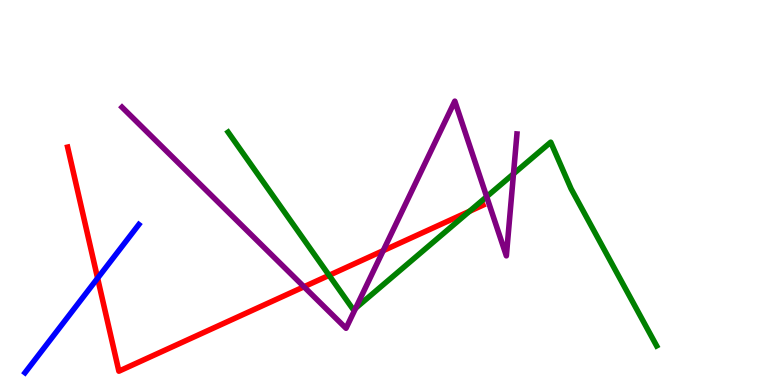[{'lines': ['blue', 'red'], 'intersections': [{'x': 1.26, 'y': 2.77}]}, {'lines': ['green', 'red'], 'intersections': [{'x': 4.25, 'y': 2.85}, {'x': 6.06, 'y': 4.51}]}, {'lines': ['purple', 'red'], 'intersections': [{'x': 3.92, 'y': 2.55}, {'x': 4.94, 'y': 3.49}]}, {'lines': ['blue', 'green'], 'intersections': []}, {'lines': ['blue', 'purple'], 'intersections': []}, {'lines': ['green', 'purple'], 'intersections': [{'x': 4.59, 'y': 2.0}, {'x': 6.28, 'y': 4.89}, {'x': 6.63, 'y': 5.48}]}]